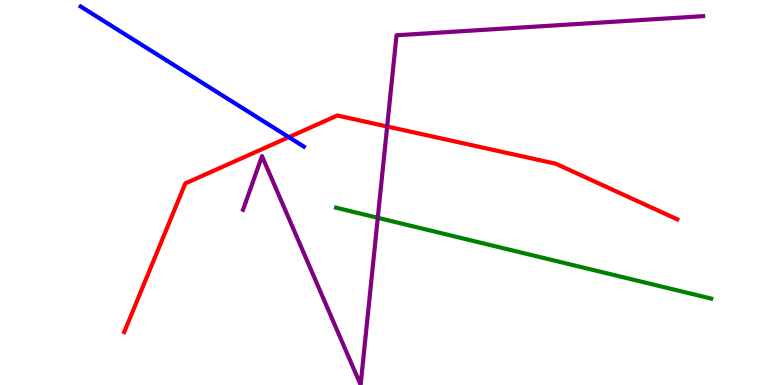[{'lines': ['blue', 'red'], 'intersections': [{'x': 3.73, 'y': 6.44}]}, {'lines': ['green', 'red'], 'intersections': []}, {'lines': ['purple', 'red'], 'intersections': [{'x': 5.0, 'y': 6.71}]}, {'lines': ['blue', 'green'], 'intersections': []}, {'lines': ['blue', 'purple'], 'intersections': []}, {'lines': ['green', 'purple'], 'intersections': [{'x': 4.87, 'y': 4.34}]}]